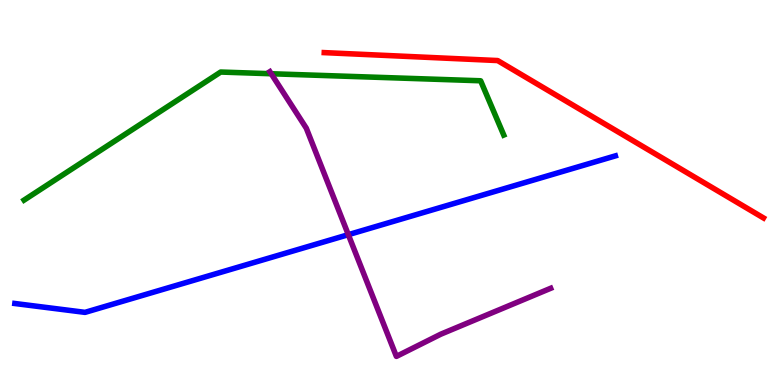[{'lines': ['blue', 'red'], 'intersections': []}, {'lines': ['green', 'red'], 'intersections': []}, {'lines': ['purple', 'red'], 'intersections': []}, {'lines': ['blue', 'green'], 'intersections': []}, {'lines': ['blue', 'purple'], 'intersections': [{'x': 4.49, 'y': 3.9}]}, {'lines': ['green', 'purple'], 'intersections': [{'x': 3.5, 'y': 8.08}]}]